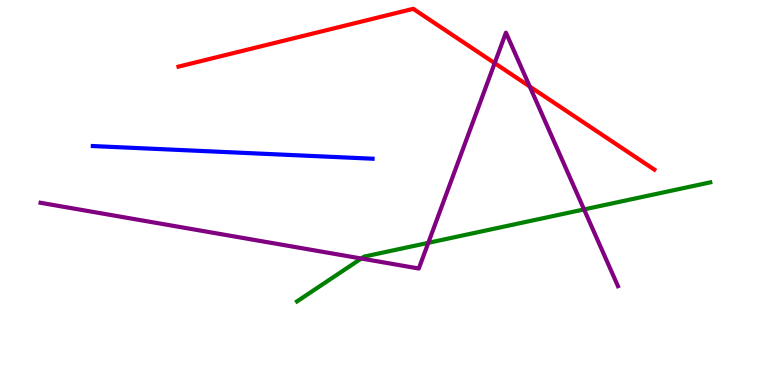[{'lines': ['blue', 'red'], 'intersections': []}, {'lines': ['green', 'red'], 'intersections': []}, {'lines': ['purple', 'red'], 'intersections': [{'x': 6.38, 'y': 8.36}, {'x': 6.84, 'y': 7.75}]}, {'lines': ['blue', 'green'], 'intersections': []}, {'lines': ['blue', 'purple'], 'intersections': []}, {'lines': ['green', 'purple'], 'intersections': [{'x': 4.66, 'y': 3.29}, {'x': 5.53, 'y': 3.69}, {'x': 7.54, 'y': 4.56}]}]